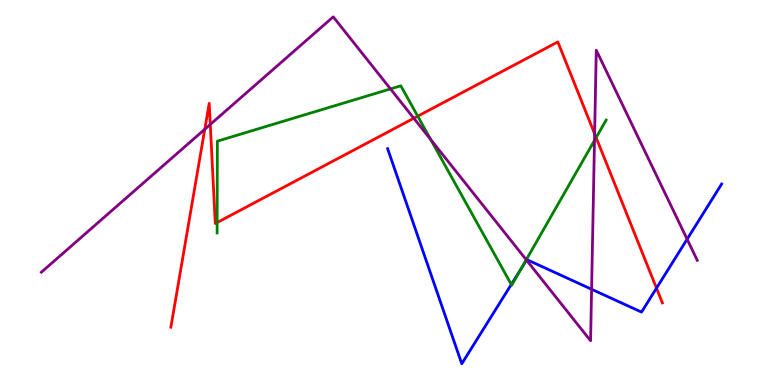[{'lines': ['blue', 'red'], 'intersections': [{'x': 8.47, 'y': 2.52}]}, {'lines': ['green', 'red'], 'intersections': [{'x': 2.8, 'y': 4.22}, {'x': 5.39, 'y': 6.98}, {'x': 7.69, 'y': 6.43}]}, {'lines': ['purple', 'red'], 'intersections': [{'x': 2.64, 'y': 6.64}, {'x': 2.71, 'y': 6.77}, {'x': 5.34, 'y': 6.93}, {'x': 7.67, 'y': 6.53}]}, {'lines': ['blue', 'green'], 'intersections': [{'x': 6.6, 'y': 2.61}, {'x': 6.72, 'y': 3.02}]}, {'lines': ['blue', 'purple'], 'intersections': [{'x': 6.79, 'y': 3.24}, {'x': 7.63, 'y': 2.49}, {'x': 8.87, 'y': 3.79}]}, {'lines': ['green', 'purple'], 'intersections': [{'x': 5.04, 'y': 7.69}, {'x': 5.56, 'y': 6.38}, {'x': 6.79, 'y': 3.25}, {'x': 7.67, 'y': 6.35}]}]